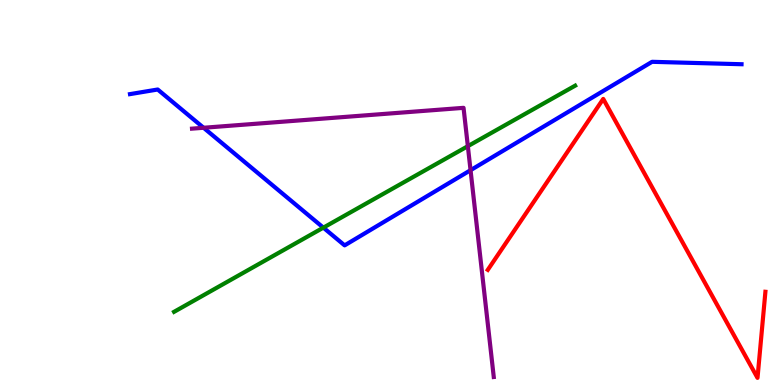[{'lines': ['blue', 'red'], 'intersections': []}, {'lines': ['green', 'red'], 'intersections': []}, {'lines': ['purple', 'red'], 'intersections': []}, {'lines': ['blue', 'green'], 'intersections': [{'x': 4.17, 'y': 4.09}]}, {'lines': ['blue', 'purple'], 'intersections': [{'x': 2.63, 'y': 6.68}, {'x': 6.07, 'y': 5.58}]}, {'lines': ['green', 'purple'], 'intersections': [{'x': 6.04, 'y': 6.2}]}]